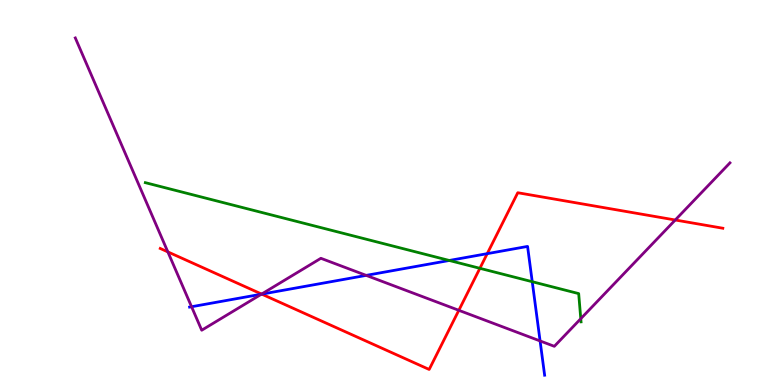[{'lines': ['blue', 'red'], 'intersections': [{'x': 3.38, 'y': 2.36}, {'x': 6.29, 'y': 3.41}]}, {'lines': ['green', 'red'], 'intersections': [{'x': 6.19, 'y': 3.03}]}, {'lines': ['purple', 'red'], 'intersections': [{'x': 2.17, 'y': 3.46}, {'x': 3.38, 'y': 2.36}, {'x': 5.92, 'y': 1.94}, {'x': 8.71, 'y': 4.29}]}, {'lines': ['blue', 'green'], 'intersections': [{'x': 5.8, 'y': 3.23}, {'x': 6.87, 'y': 2.68}]}, {'lines': ['blue', 'purple'], 'intersections': [{'x': 2.47, 'y': 2.03}, {'x': 3.37, 'y': 2.36}, {'x': 4.73, 'y': 2.85}, {'x': 6.97, 'y': 1.14}]}, {'lines': ['green', 'purple'], 'intersections': [{'x': 7.49, 'y': 1.72}]}]